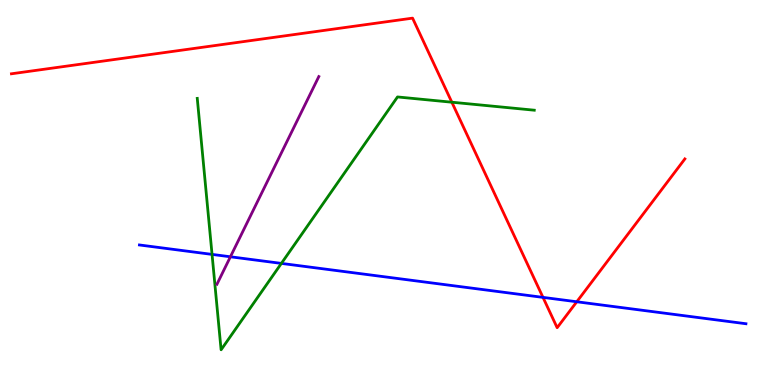[{'lines': ['blue', 'red'], 'intersections': [{'x': 7.01, 'y': 2.28}, {'x': 7.44, 'y': 2.16}]}, {'lines': ['green', 'red'], 'intersections': [{'x': 5.83, 'y': 7.35}]}, {'lines': ['purple', 'red'], 'intersections': []}, {'lines': ['blue', 'green'], 'intersections': [{'x': 2.74, 'y': 3.39}, {'x': 3.63, 'y': 3.16}]}, {'lines': ['blue', 'purple'], 'intersections': [{'x': 2.97, 'y': 3.33}]}, {'lines': ['green', 'purple'], 'intersections': []}]